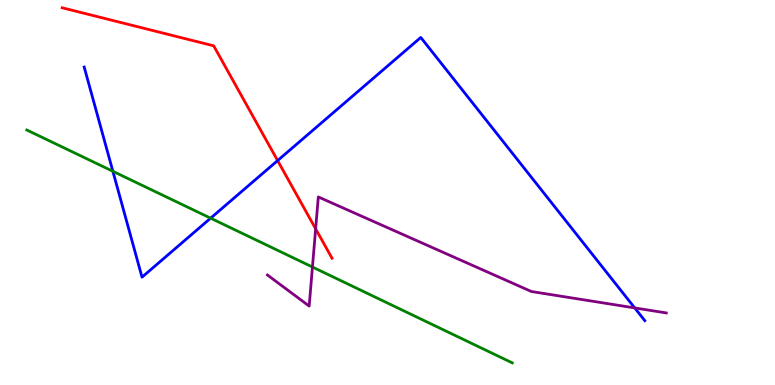[{'lines': ['blue', 'red'], 'intersections': [{'x': 3.58, 'y': 5.83}]}, {'lines': ['green', 'red'], 'intersections': []}, {'lines': ['purple', 'red'], 'intersections': [{'x': 4.07, 'y': 4.06}]}, {'lines': ['blue', 'green'], 'intersections': [{'x': 1.46, 'y': 5.55}, {'x': 2.72, 'y': 4.33}]}, {'lines': ['blue', 'purple'], 'intersections': [{'x': 8.19, 'y': 2.0}]}, {'lines': ['green', 'purple'], 'intersections': [{'x': 4.03, 'y': 3.06}]}]